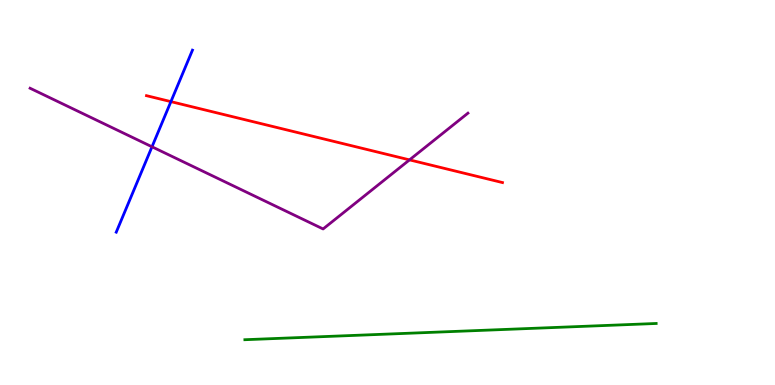[{'lines': ['blue', 'red'], 'intersections': [{'x': 2.21, 'y': 7.36}]}, {'lines': ['green', 'red'], 'intersections': []}, {'lines': ['purple', 'red'], 'intersections': [{'x': 5.28, 'y': 5.85}]}, {'lines': ['blue', 'green'], 'intersections': []}, {'lines': ['blue', 'purple'], 'intersections': [{'x': 1.96, 'y': 6.19}]}, {'lines': ['green', 'purple'], 'intersections': []}]